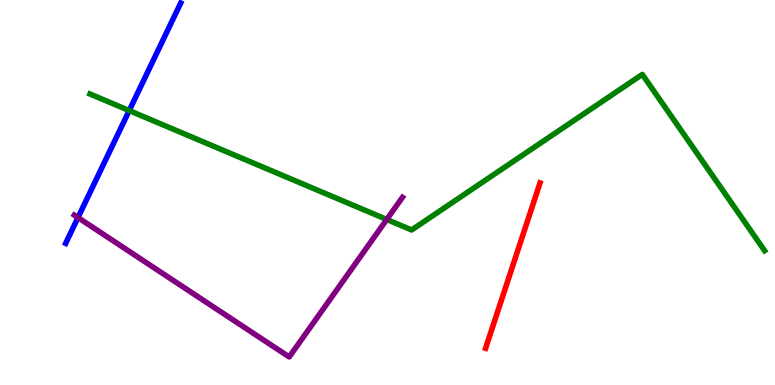[{'lines': ['blue', 'red'], 'intersections': []}, {'lines': ['green', 'red'], 'intersections': []}, {'lines': ['purple', 'red'], 'intersections': []}, {'lines': ['blue', 'green'], 'intersections': [{'x': 1.67, 'y': 7.13}]}, {'lines': ['blue', 'purple'], 'intersections': [{'x': 1.01, 'y': 4.35}]}, {'lines': ['green', 'purple'], 'intersections': [{'x': 4.99, 'y': 4.3}]}]